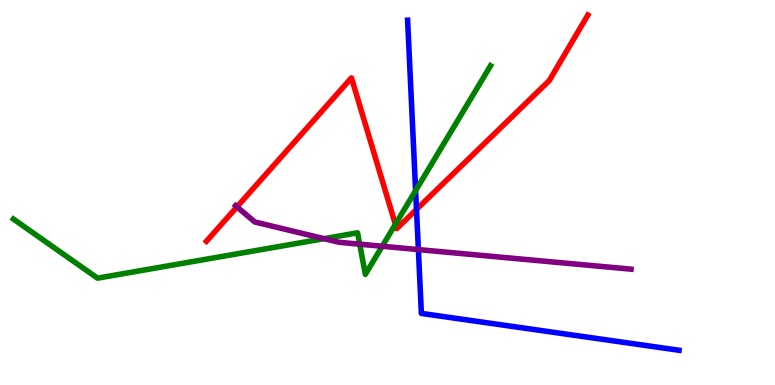[{'lines': ['blue', 'red'], 'intersections': [{'x': 5.37, 'y': 4.56}]}, {'lines': ['green', 'red'], 'intersections': [{'x': 5.1, 'y': 4.17}]}, {'lines': ['purple', 'red'], 'intersections': [{'x': 3.06, 'y': 4.63}]}, {'lines': ['blue', 'green'], 'intersections': [{'x': 5.36, 'y': 5.05}]}, {'lines': ['blue', 'purple'], 'intersections': [{'x': 5.4, 'y': 3.52}]}, {'lines': ['green', 'purple'], 'intersections': [{'x': 4.18, 'y': 3.8}, {'x': 4.64, 'y': 3.66}, {'x': 4.93, 'y': 3.6}]}]